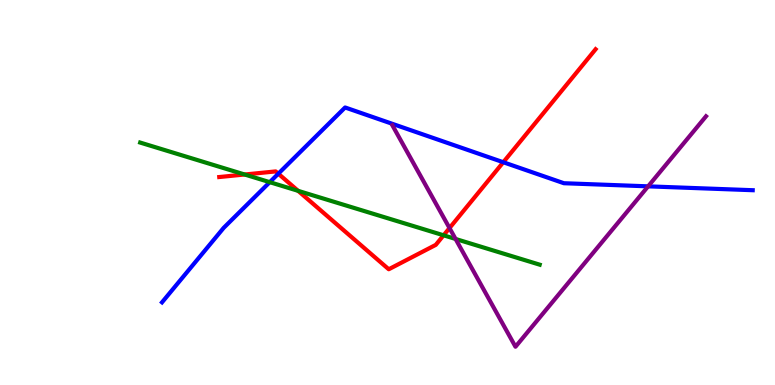[{'lines': ['blue', 'red'], 'intersections': [{'x': 3.59, 'y': 5.49}, {'x': 6.49, 'y': 5.79}]}, {'lines': ['green', 'red'], 'intersections': [{'x': 3.16, 'y': 5.47}, {'x': 3.85, 'y': 5.04}, {'x': 5.72, 'y': 3.89}]}, {'lines': ['purple', 'red'], 'intersections': [{'x': 5.8, 'y': 4.08}]}, {'lines': ['blue', 'green'], 'intersections': [{'x': 3.48, 'y': 5.27}]}, {'lines': ['blue', 'purple'], 'intersections': [{'x': 8.36, 'y': 5.16}]}, {'lines': ['green', 'purple'], 'intersections': [{'x': 5.88, 'y': 3.79}]}]